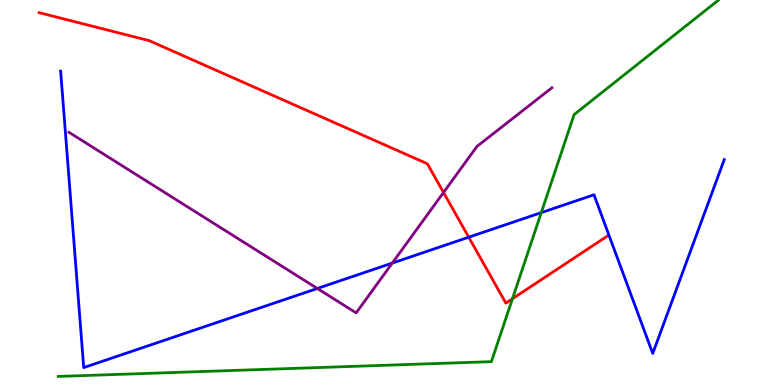[{'lines': ['blue', 'red'], 'intersections': [{'x': 6.05, 'y': 3.84}]}, {'lines': ['green', 'red'], 'intersections': [{'x': 6.61, 'y': 2.24}]}, {'lines': ['purple', 'red'], 'intersections': [{'x': 5.72, 'y': 5.0}]}, {'lines': ['blue', 'green'], 'intersections': [{'x': 6.98, 'y': 4.48}]}, {'lines': ['blue', 'purple'], 'intersections': [{'x': 4.09, 'y': 2.51}, {'x': 5.06, 'y': 3.17}]}, {'lines': ['green', 'purple'], 'intersections': []}]